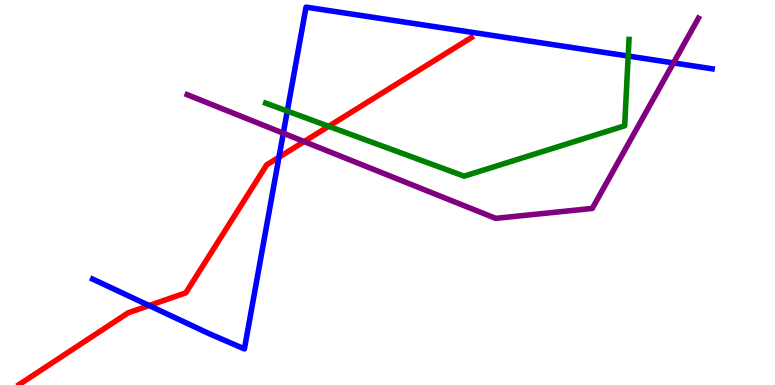[{'lines': ['blue', 'red'], 'intersections': [{'x': 1.92, 'y': 2.06}, {'x': 3.6, 'y': 5.92}]}, {'lines': ['green', 'red'], 'intersections': [{'x': 4.24, 'y': 6.72}]}, {'lines': ['purple', 'red'], 'intersections': [{'x': 3.92, 'y': 6.32}]}, {'lines': ['blue', 'green'], 'intersections': [{'x': 3.71, 'y': 7.12}, {'x': 8.11, 'y': 8.54}]}, {'lines': ['blue', 'purple'], 'intersections': [{'x': 3.66, 'y': 6.54}, {'x': 8.69, 'y': 8.37}]}, {'lines': ['green', 'purple'], 'intersections': []}]